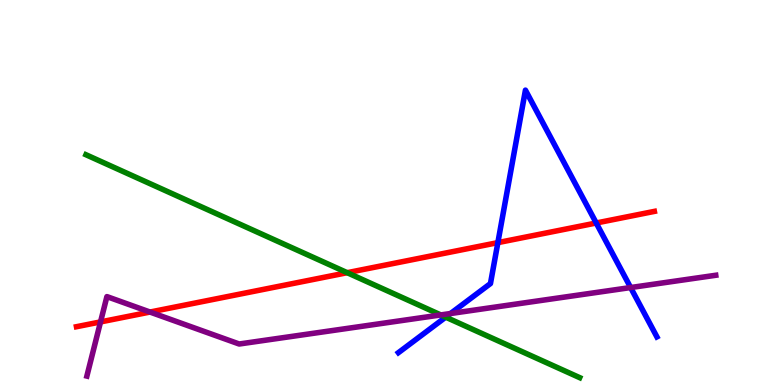[{'lines': ['blue', 'red'], 'intersections': [{'x': 6.42, 'y': 3.7}, {'x': 7.69, 'y': 4.21}]}, {'lines': ['green', 'red'], 'intersections': [{'x': 4.48, 'y': 2.92}]}, {'lines': ['purple', 'red'], 'intersections': [{'x': 1.3, 'y': 1.64}, {'x': 1.94, 'y': 1.89}]}, {'lines': ['blue', 'green'], 'intersections': [{'x': 5.75, 'y': 1.76}]}, {'lines': ['blue', 'purple'], 'intersections': [{'x': 5.81, 'y': 1.86}, {'x': 8.14, 'y': 2.53}]}, {'lines': ['green', 'purple'], 'intersections': [{'x': 5.69, 'y': 1.82}]}]